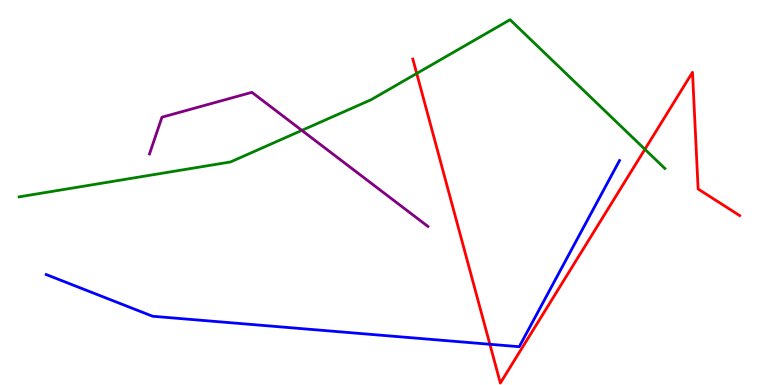[{'lines': ['blue', 'red'], 'intersections': [{'x': 6.32, 'y': 1.06}]}, {'lines': ['green', 'red'], 'intersections': [{'x': 5.38, 'y': 8.09}, {'x': 8.32, 'y': 6.12}]}, {'lines': ['purple', 'red'], 'intersections': []}, {'lines': ['blue', 'green'], 'intersections': []}, {'lines': ['blue', 'purple'], 'intersections': []}, {'lines': ['green', 'purple'], 'intersections': [{'x': 3.89, 'y': 6.61}]}]